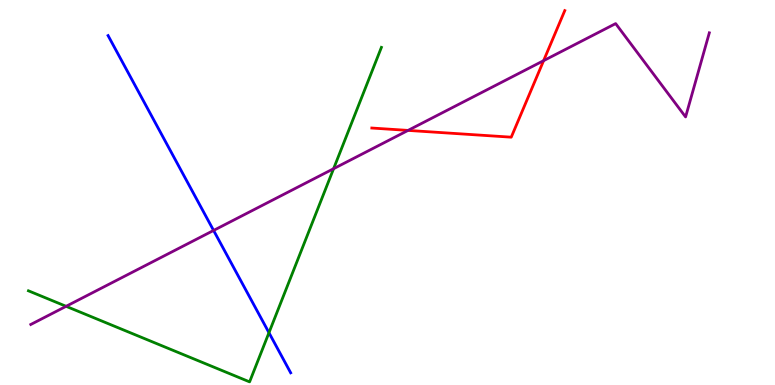[{'lines': ['blue', 'red'], 'intersections': []}, {'lines': ['green', 'red'], 'intersections': []}, {'lines': ['purple', 'red'], 'intersections': [{'x': 5.27, 'y': 6.61}, {'x': 7.01, 'y': 8.42}]}, {'lines': ['blue', 'green'], 'intersections': [{'x': 3.47, 'y': 1.36}]}, {'lines': ['blue', 'purple'], 'intersections': [{'x': 2.76, 'y': 4.01}]}, {'lines': ['green', 'purple'], 'intersections': [{'x': 0.853, 'y': 2.04}, {'x': 4.3, 'y': 5.62}]}]